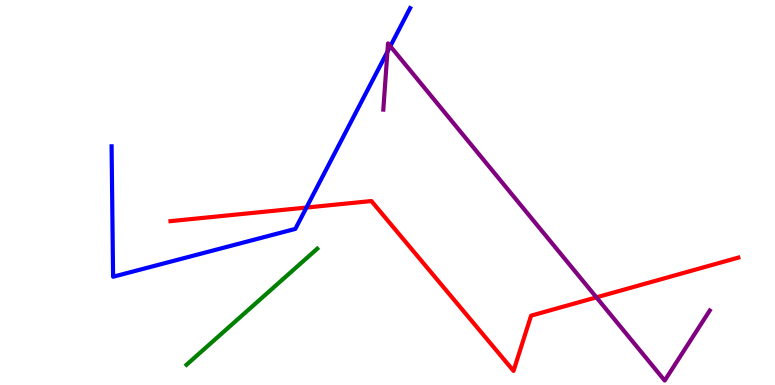[{'lines': ['blue', 'red'], 'intersections': [{'x': 3.95, 'y': 4.61}]}, {'lines': ['green', 'red'], 'intersections': []}, {'lines': ['purple', 'red'], 'intersections': [{'x': 7.7, 'y': 2.28}]}, {'lines': ['blue', 'green'], 'intersections': []}, {'lines': ['blue', 'purple'], 'intersections': [{'x': 5.0, 'y': 8.66}, {'x': 5.04, 'y': 8.8}]}, {'lines': ['green', 'purple'], 'intersections': []}]